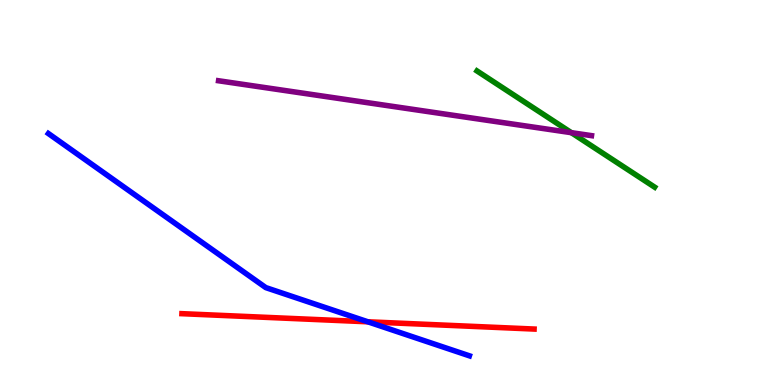[{'lines': ['blue', 'red'], 'intersections': [{'x': 4.75, 'y': 1.64}]}, {'lines': ['green', 'red'], 'intersections': []}, {'lines': ['purple', 'red'], 'intersections': []}, {'lines': ['blue', 'green'], 'intersections': []}, {'lines': ['blue', 'purple'], 'intersections': []}, {'lines': ['green', 'purple'], 'intersections': [{'x': 7.37, 'y': 6.55}]}]